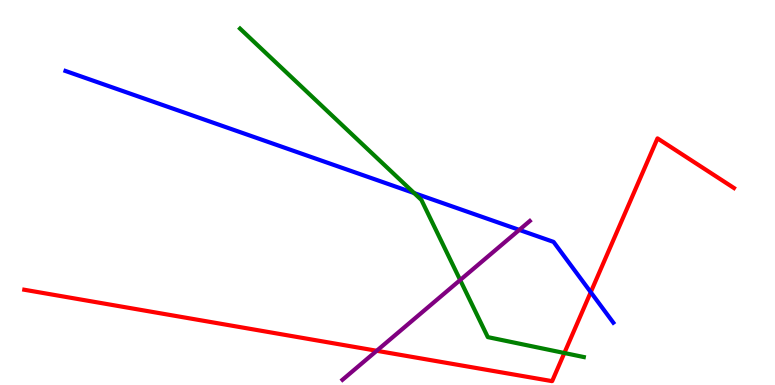[{'lines': ['blue', 'red'], 'intersections': [{'x': 7.62, 'y': 2.41}]}, {'lines': ['green', 'red'], 'intersections': [{'x': 7.28, 'y': 0.831}]}, {'lines': ['purple', 'red'], 'intersections': [{'x': 4.86, 'y': 0.889}]}, {'lines': ['blue', 'green'], 'intersections': [{'x': 5.34, 'y': 4.99}]}, {'lines': ['blue', 'purple'], 'intersections': [{'x': 6.7, 'y': 4.03}]}, {'lines': ['green', 'purple'], 'intersections': [{'x': 5.94, 'y': 2.73}]}]